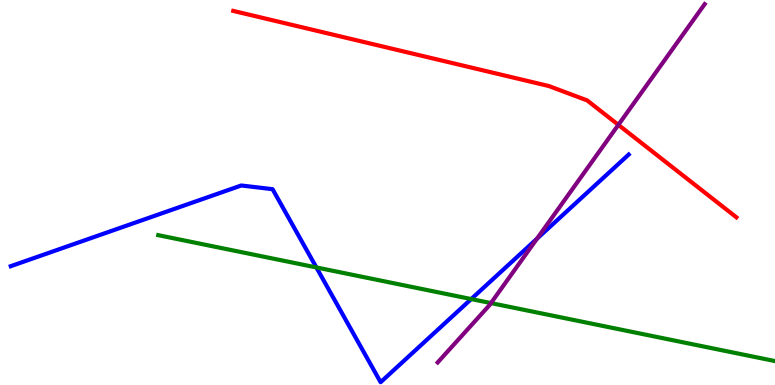[{'lines': ['blue', 'red'], 'intersections': []}, {'lines': ['green', 'red'], 'intersections': []}, {'lines': ['purple', 'red'], 'intersections': [{'x': 7.98, 'y': 6.76}]}, {'lines': ['blue', 'green'], 'intersections': [{'x': 4.08, 'y': 3.05}, {'x': 6.08, 'y': 2.23}]}, {'lines': ['blue', 'purple'], 'intersections': [{'x': 6.93, 'y': 3.8}]}, {'lines': ['green', 'purple'], 'intersections': [{'x': 6.33, 'y': 2.13}]}]